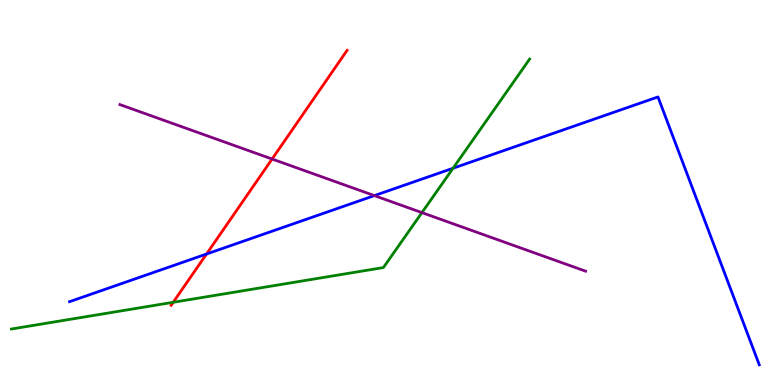[{'lines': ['blue', 'red'], 'intersections': [{'x': 2.66, 'y': 3.4}]}, {'lines': ['green', 'red'], 'intersections': [{'x': 2.24, 'y': 2.15}]}, {'lines': ['purple', 'red'], 'intersections': [{'x': 3.51, 'y': 5.87}]}, {'lines': ['blue', 'green'], 'intersections': [{'x': 5.85, 'y': 5.63}]}, {'lines': ['blue', 'purple'], 'intersections': [{'x': 4.83, 'y': 4.92}]}, {'lines': ['green', 'purple'], 'intersections': [{'x': 5.44, 'y': 4.48}]}]